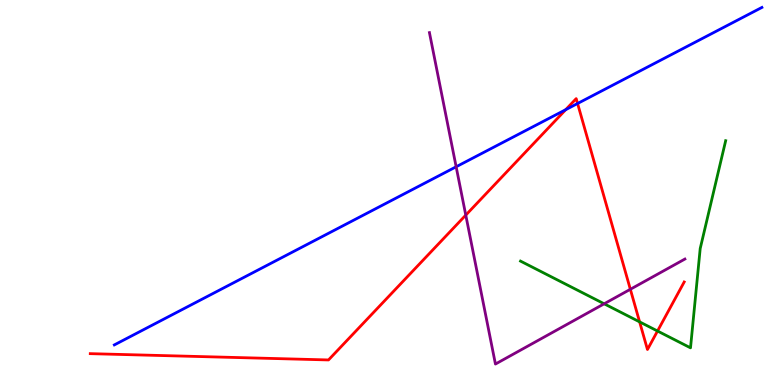[{'lines': ['blue', 'red'], 'intersections': [{'x': 7.3, 'y': 7.15}, {'x': 7.45, 'y': 7.31}]}, {'lines': ['green', 'red'], 'intersections': [{'x': 8.25, 'y': 1.64}, {'x': 8.48, 'y': 1.4}]}, {'lines': ['purple', 'red'], 'intersections': [{'x': 6.01, 'y': 4.41}, {'x': 8.13, 'y': 2.49}]}, {'lines': ['blue', 'green'], 'intersections': []}, {'lines': ['blue', 'purple'], 'intersections': [{'x': 5.89, 'y': 5.67}]}, {'lines': ['green', 'purple'], 'intersections': [{'x': 7.8, 'y': 2.11}]}]